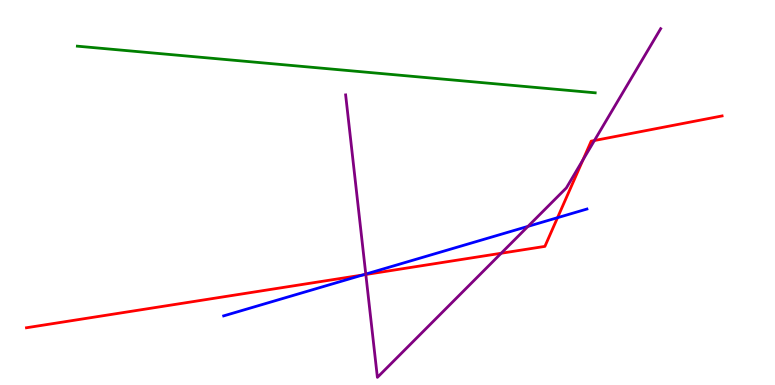[{'lines': ['blue', 'red'], 'intersections': [{'x': 4.68, 'y': 2.86}, {'x': 7.19, 'y': 4.35}]}, {'lines': ['green', 'red'], 'intersections': []}, {'lines': ['purple', 'red'], 'intersections': [{'x': 4.72, 'y': 2.87}, {'x': 6.47, 'y': 3.42}, {'x': 7.52, 'y': 5.85}, {'x': 7.67, 'y': 6.35}]}, {'lines': ['blue', 'green'], 'intersections': []}, {'lines': ['blue', 'purple'], 'intersections': [{'x': 4.72, 'y': 2.88}, {'x': 6.81, 'y': 4.12}]}, {'lines': ['green', 'purple'], 'intersections': []}]